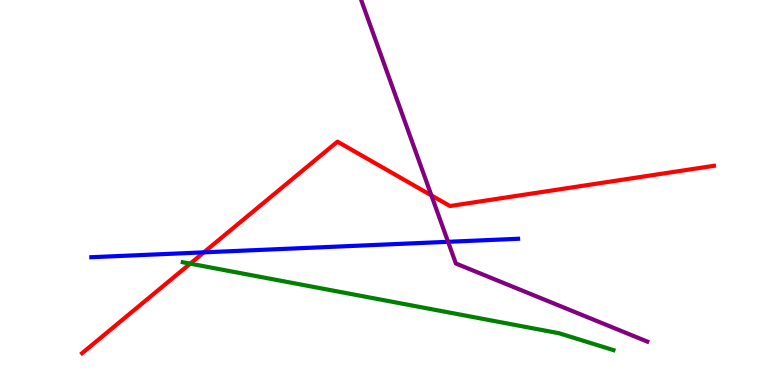[{'lines': ['blue', 'red'], 'intersections': [{'x': 2.63, 'y': 3.45}]}, {'lines': ['green', 'red'], 'intersections': [{'x': 2.45, 'y': 3.15}]}, {'lines': ['purple', 'red'], 'intersections': [{'x': 5.57, 'y': 4.93}]}, {'lines': ['blue', 'green'], 'intersections': []}, {'lines': ['blue', 'purple'], 'intersections': [{'x': 5.78, 'y': 3.72}]}, {'lines': ['green', 'purple'], 'intersections': []}]